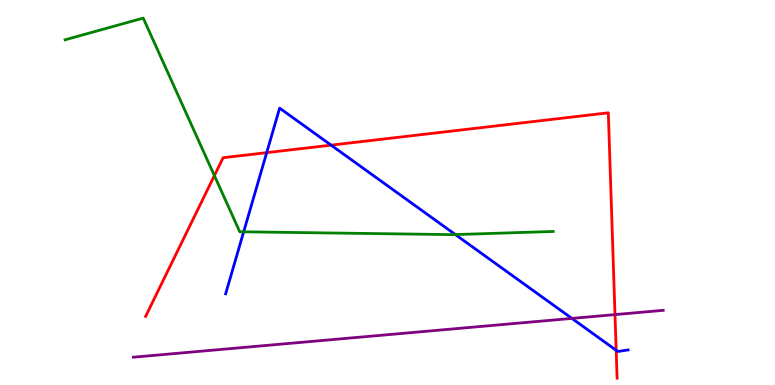[{'lines': ['blue', 'red'], 'intersections': [{'x': 3.44, 'y': 6.03}, {'x': 4.27, 'y': 6.23}, {'x': 7.95, 'y': 0.902}]}, {'lines': ['green', 'red'], 'intersections': [{'x': 2.77, 'y': 5.44}]}, {'lines': ['purple', 'red'], 'intersections': [{'x': 7.94, 'y': 1.83}]}, {'lines': ['blue', 'green'], 'intersections': [{'x': 3.14, 'y': 3.98}, {'x': 5.88, 'y': 3.91}]}, {'lines': ['blue', 'purple'], 'intersections': [{'x': 7.38, 'y': 1.73}]}, {'lines': ['green', 'purple'], 'intersections': []}]